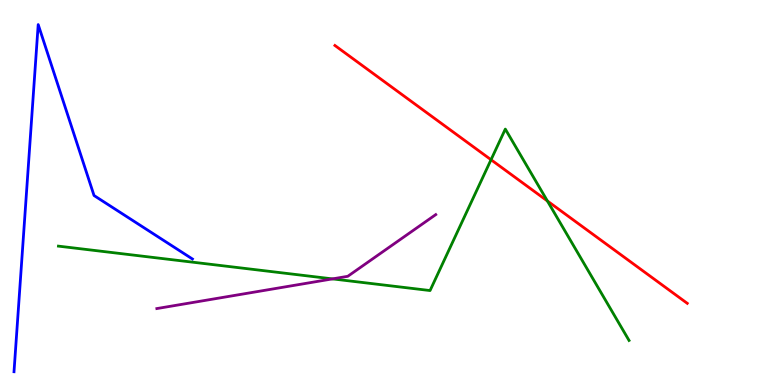[{'lines': ['blue', 'red'], 'intersections': []}, {'lines': ['green', 'red'], 'intersections': [{'x': 6.34, 'y': 5.85}, {'x': 7.06, 'y': 4.78}]}, {'lines': ['purple', 'red'], 'intersections': []}, {'lines': ['blue', 'green'], 'intersections': []}, {'lines': ['blue', 'purple'], 'intersections': []}, {'lines': ['green', 'purple'], 'intersections': [{'x': 4.29, 'y': 2.76}]}]